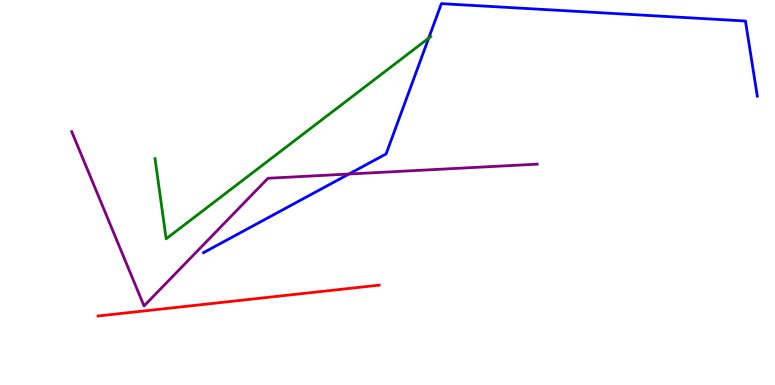[{'lines': ['blue', 'red'], 'intersections': []}, {'lines': ['green', 'red'], 'intersections': []}, {'lines': ['purple', 'red'], 'intersections': []}, {'lines': ['blue', 'green'], 'intersections': [{'x': 5.53, 'y': 9.01}]}, {'lines': ['blue', 'purple'], 'intersections': [{'x': 4.5, 'y': 5.48}]}, {'lines': ['green', 'purple'], 'intersections': []}]